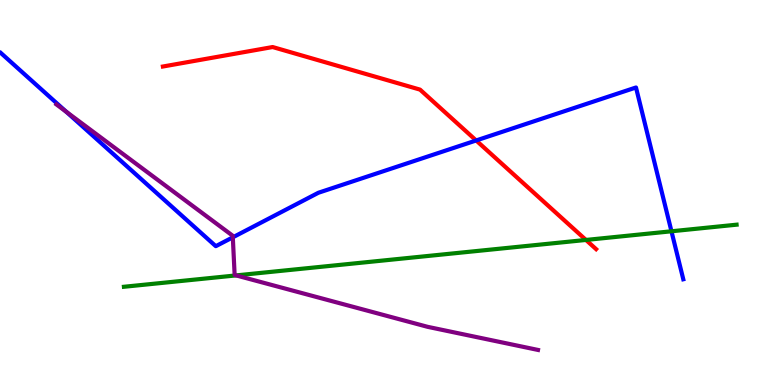[{'lines': ['blue', 'red'], 'intersections': [{'x': 6.14, 'y': 6.35}]}, {'lines': ['green', 'red'], 'intersections': [{'x': 7.56, 'y': 3.77}]}, {'lines': ['purple', 'red'], 'intersections': []}, {'lines': ['blue', 'green'], 'intersections': [{'x': 8.66, 'y': 3.99}]}, {'lines': ['blue', 'purple'], 'intersections': [{'x': 0.854, 'y': 7.1}, {'x': 3.0, 'y': 3.84}]}, {'lines': ['green', 'purple'], 'intersections': [{'x': 3.05, 'y': 2.85}]}]